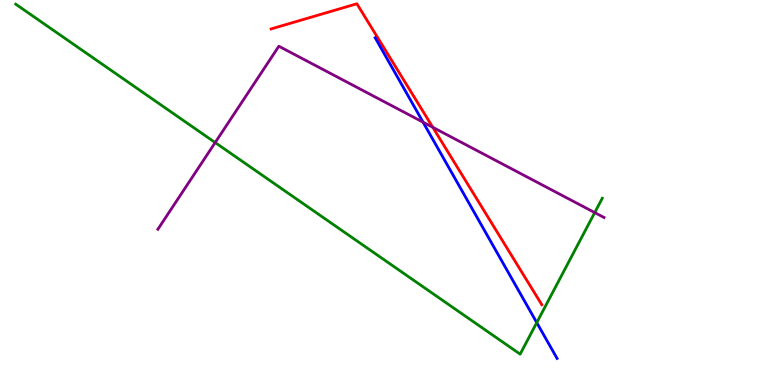[{'lines': ['blue', 'red'], 'intersections': []}, {'lines': ['green', 'red'], 'intersections': []}, {'lines': ['purple', 'red'], 'intersections': [{'x': 5.58, 'y': 6.69}]}, {'lines': ['blue', 'green'], 'intersections': [{'x': 6.93, 'y': 1.62}]}, {'lines': ['blue', 'purple'], 'intersections': [{'x': 5.46, 'y': 6.83}]}, {'lines': ['green', 'purple'], 'intersections': [{'x': 2.78, 'y': 6.3}, {'x': 7.67, 'y': 4.48}]}]